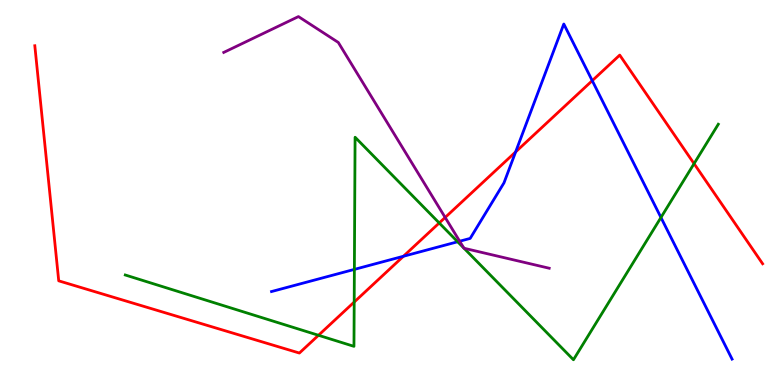[{'lines': ['blue', 'red'], 'intersections': [{'x': 5.21, 'y': 3.34}, {'x': 6.65, 'y': 6.05}, {'x': 7.64, 'y': 7.9}]}, {'lines': ['green', 'red'], 'intersections': [{'x': 4.11, 'y': 1.29}, {'x': 4.57, 'y': 2.15}, {'x': 5.67, 'y': 4.21}, {'x': 8.96, 'y': 5.75}]}, {'lines': ['purple', 'red'], 'intersections': [{'x': 5.74, 'y': 4.35}]}, {'lines': ['blue', 'green'], 'intersections': [{'x': 4.57, 'y': 3.0}, {'x': 5.91, 'y': 3.72}, {'x': 8.53, 'y': 4.35}]}, {'lines': ['blue', 'purple'], 'intersections': [{'x': 5.93, 'y': 3.73}]}, {'lines': ['green', 'purple'], 'intersections': [{'x': 5.99, 'y': 3.56}, {'x': 5.99, 'y': 3.55}]}]